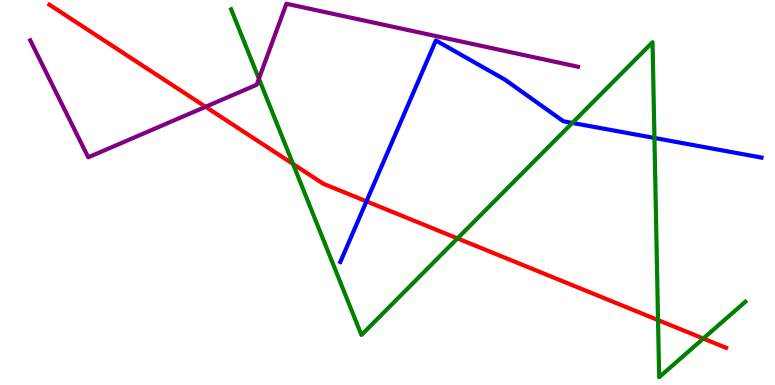[{'lines': ['blue', 'red'], 'intersections': [{'x': 4.73, 'y': 4.77}]}, {'lines': ['green', 'red'], 'intersections': [{'x': 3.78, 'y': 5.74}, {'x': 5.9, 'y': 3.81}, {'x': 8.49, 'y': 1.69}, {'x': 9.08, 'y': 1.21}]}, {'lines': ['purple', 'red'], 'intersections': [{'x': 2.65, 'y': 7.23}]}, {'lines': ['blue', 'green'], 'intersections': [{'x': 7.38, 'y': 6.81}, {'x': 8.44, 'y': 6.42}]}, {'lines': ['blue', 'purple'], 'intersections': []}, {'lines': ['green', 'purple'], 'intersections': [{'x': 3.34, 'y': 7.96}]}]